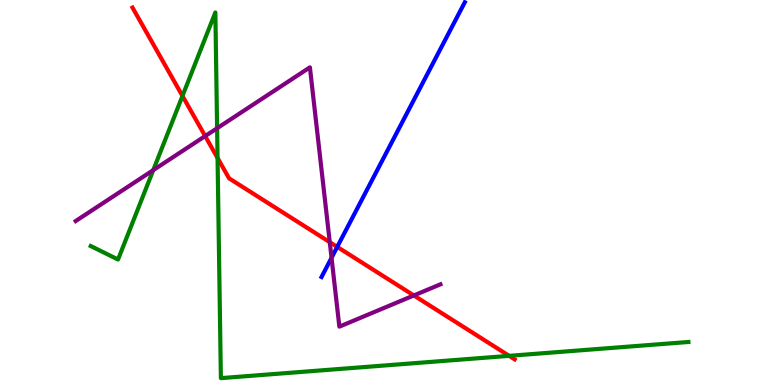[{'lines': ['blue', 'red'], 'intersections': [{'x': 4.35, 'y': 3.59}]}, {'lines': ['green', 'red'], 'intersections': [{'x': 2.35, 'y': 7.51}, {'x': 2.81, 'y': 5.9}, {'x': 6.57, 'y': 0.757}]}, {'lines': ['purple', 'red'], 'intersections': [{'x': 2.65, 'y': 6.47}, {'x': 4.25, 'y': 3.71}, {'x': 5.34, 'y': 2.33}]}, {'lines': ['blue', 'green'], 'intersections': []}, {'lines': ['blue', 'purple'], 'intersections': [{'x': 4.28, 'y': 3.3}]}, {'lines': ['green', 'purple'], 'intersections': [{'x': 1.98, 'y': 5.58}, {'x': 2.8, 'y': 6.67}]}]